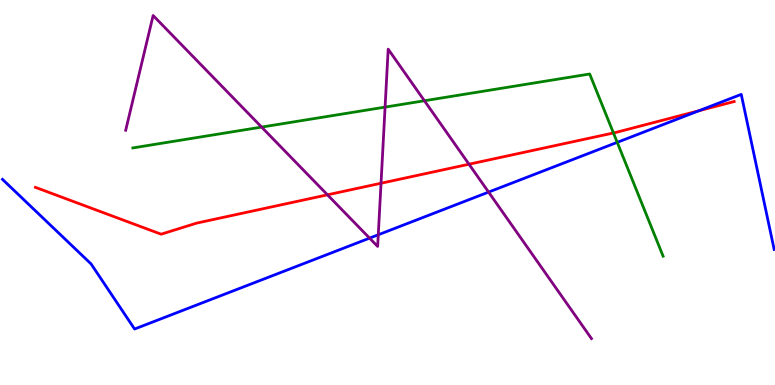[{'lines': ['blue', 'red'], 'intersections': [{'x': 9.02, 'y': 7.12}]}, {'lines': ['green', 'red'], 'intersections': [{'x': 7.92, 'y': 6.55}]}, {'lines': ['purple', 'red'], 'intersections': [{'x': 4.23, 'y': 4.94}, {'x': 4.92, 'y': 5.24}, {'x': 6.05, 'y': 5.73}]}, {'lines': ['blue', 'green'], 'intersections': [{'x': 7.96, 'y': 6.3}]}, {'lines': ['blue', 'purple'], 'intersections': [{'x': 4.77, 'y': 3.81}, {'x': 4.88, 'y': 3.9}, {'x': 6.3, 'y': 5.01}]}, {'lines': ['green', 'purple'], 'intersections': [{'x': 3.38, 'y': 6.7}, {'x': 4.97, 'y': 7.22}, {'x': 5.48, 'y': 7.38}]}]